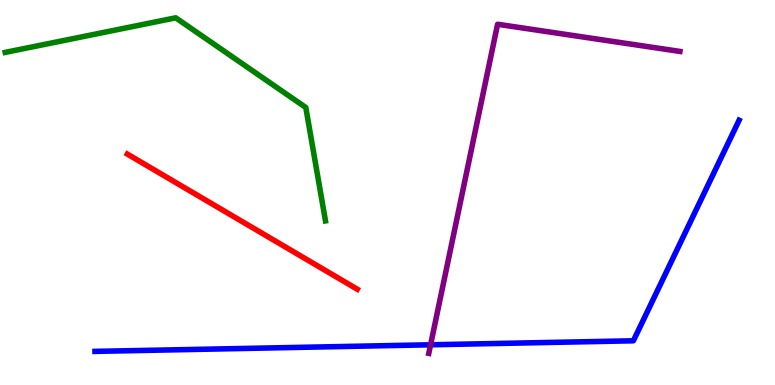[{'lines': ['blue', 'red'], 'intersections': []}, {'lines': ['green', 'red'], 'intersections': []}, {'lines': ['purple', 'red'], 'intersections': []}, {'lines': ['blue', 'green'], 'intersections': []}, {'lines': ['blue', 'purple'], 'intersections': [{'x': 5.56, 'y': 1.04}]}, {'lines': ['green', 'purple'], 'intersections': []}]